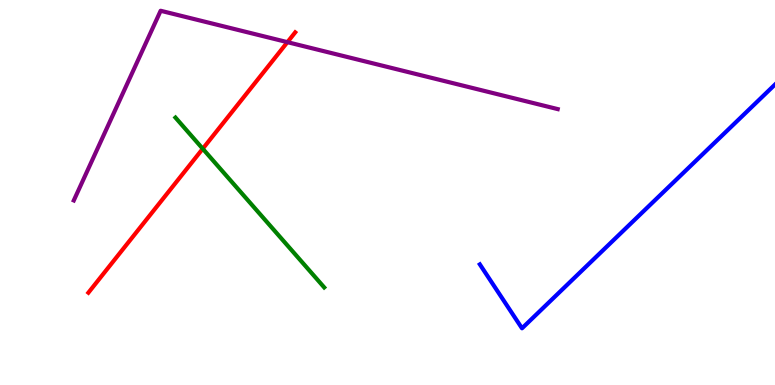[{'lines': ['blue', 'red'], 'intersections': []}, {'lines': ['green', 'red'], 'intersections': [{'x': 2.62, 'y': 6.14}]}, {'lines': ['purple', 'red'], 'intersections': [{'x': 3.71, 'y': 8.9}]}, {'lines': ['blue', 'green'], 'intersections': []}, {'lines': ['blue', 'purple'], 'intersections': []}, {'lines': ['green', 'purple'], 'intersections': []}]